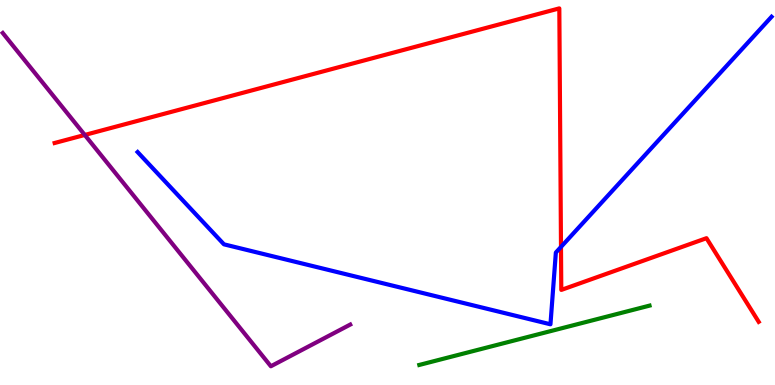[{'lines': ['blue', 'red'], 'intersections': [{'x': 7.24, 'y': 3.59}]}, {'lines': ['green', 'red'], 'intersections': []}, {'lines': ['purple', 'red'], 'intersections': [{'x': 1.09, 'y': 6.49}]}, {'lines': ['blue', 'green'], 'intersections': []}, {'lines': ['blue', 'purple'], 'intersections': []}, {'lines': ['green', 'purple'], 'intersections': []}]